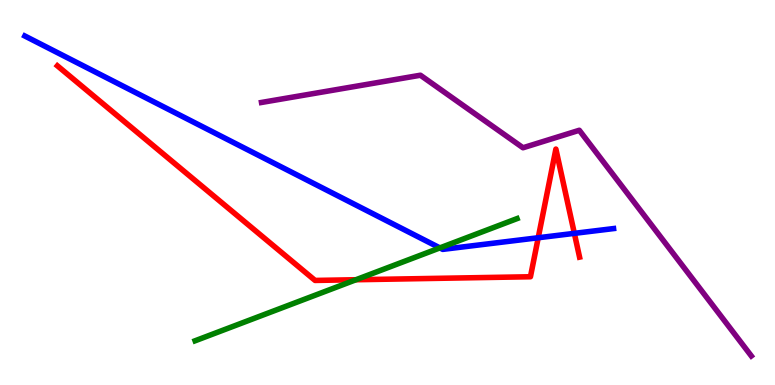[{'lines': ['blue', 'red'], 'intersections': [{'x': 6.94, 'y': 3.82}, {'x': 7.41, 'y': 3.94}]}, {'lines': ['green', 'red'], 'intersections': [{'x': 4.59, 'y': 2.73}]}, {'lines': ['purple', 'red'], 'intersections': []}, {'lines': ['blue', 'green'], 'intersections': [{'x': 5.68, 'y': 3.56}]}, {'lines': ['blue', 'purple'], 'intersections': []}, {'lines': ['green', 'purple'], 'intersections': []}]